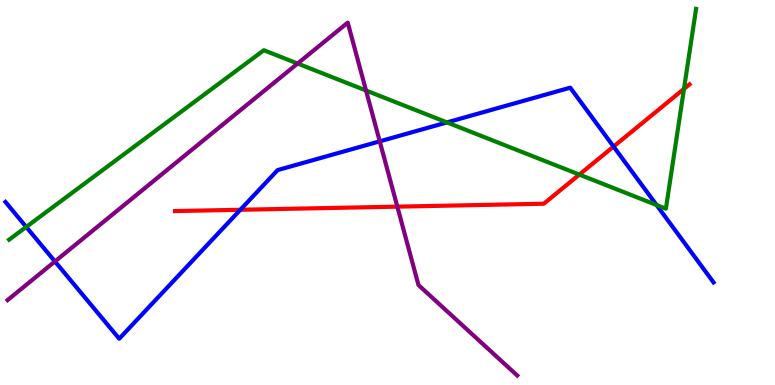[{'lines': ['blue', 'red'], 'intersections': [{'x': 3.1, 'y': 4.55}, {'x': 7.92, 'y': 6.19}]}, {'lines': ['green', 'red'], 'intersections': [{'x': 7.48, 'y': 5.47}, {'x': 8.83, 'y': 7.69}]}, {'lines': ['purple', 'red'], 'intersections': [{'x': 5.13, 'y': 4.63}]}, {'lines': ['blue', 'green'], 'intersections': [{'x': 0.338, 'y': 4.11}, {'x': 5.77, 'y': 6.82}, {'x': 8.47, 'y': 4.67}]}, {'lines': ['blue', 'purple'], 'intersections': [{'x': 0.709, 'y': 3.21}, {'x': 4.9, 'y': 6.33}]}, {'lines': ['green', 'purple'], 'intersections': [{'x': 3.84, 'y': 8.35}, {'x': 4.72, 'y': 7.65}]}]